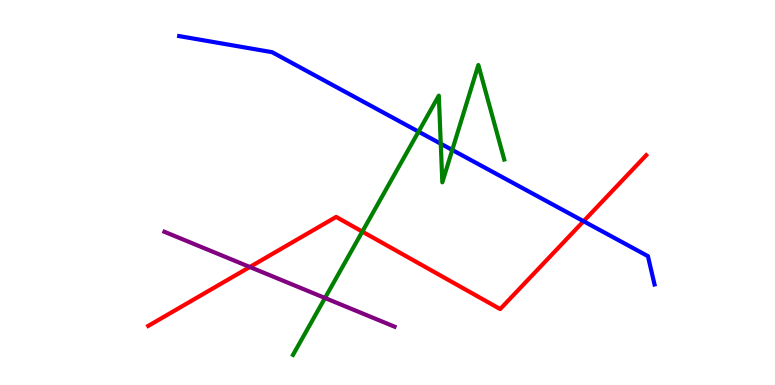[{'lines': ['blue', 'red'], 'intersections': [{'x': 7.53, 'y': 4.25}]}, {'lines': ['green', 'red'], 'intersections': [{'x': 4.68, 'y': 3.98}]}, {'lines': ['purple', 'red'], 'intersections': [{'x': 3.22, 'y': 3.07}]}, {'lines': ['blue', 'green'], 'intersections': [{'x': 5.4, 'y': 6.58}, {'x': 5.69, 'y': 6.27}, {'x': 5.84, 'y': 6.1}]}, {'lines': ['blue', 'purple'], 'intersections': []}, {'lines': ['green', 'purple'], 'intersections': [{'x': 4.19, 'y': 2.26}]}]